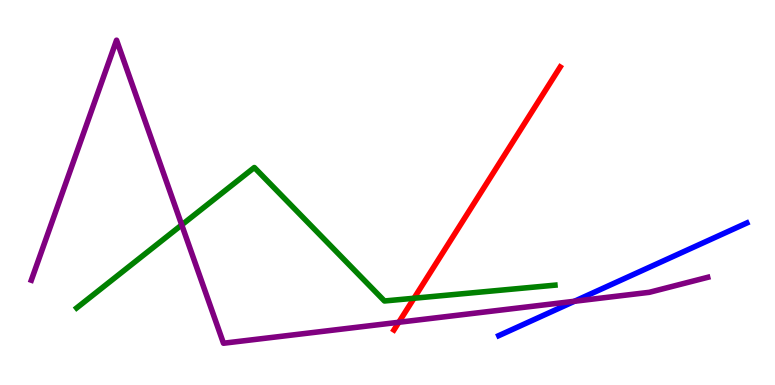[{'lines': ['blue', 'red'], 'intersections': []}, {'lines': ['green', 'red'], 'intersections': [{'x': 5.34, 'y': 2.25}]}, {'lines': ['purple', 'red'], 'intersections': [{'x': 5.15, 'y': 1.63}]}, {'lines': ['blue', 'green'], 'intersections': []}, {'lines': ['blue', 'purple'], 'intersections': [{'x': 7.41, 'y': 2.17}]}, {'lines': ['green', 'purple'], 'intersections': [{'x': 2.34, 'y': 4.16}]}]